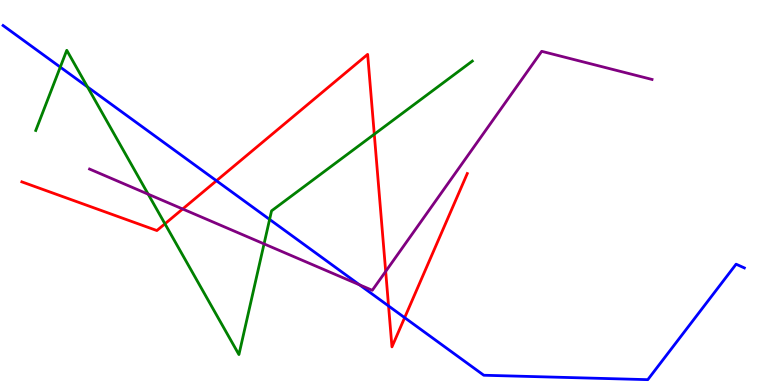[{'lines': ['blue', 'red'], 'intersections': [{'x': 2.79, 'y': 5.31}, {'x': 5.01, 'y': 2.05}, {'x': 5.22, 'y': 1.75}]}, {'lines': ['green', 'red'], 'intersections': [{'x': 2.13, 'y': 4.19}, {'x': 4.83, 'y': 6.51}]}, {'lines': ['purple', 'red'], 'intersections': [{'x': 2.36, 'y': 4.57}, {'x': 4.98, 'y': 2.95}]}, {'lines': ['blue', 'green'], 'intersections': [{'x': 0.778, 'y': 8.26}, {'x': 1.13, 'y': 7.74}, {'x': 3.48, 'y': 4.3}]}, {'lines': ['blue', 'purple'], 'intersections': [{'x': 4.64, 'y': 2.6}]}, {'lines': ['green', 'purple'], 'intersections': [{'x': 1.91, 'y': 4.96}, {'x': 3.41, 'y': 3.67}]}]